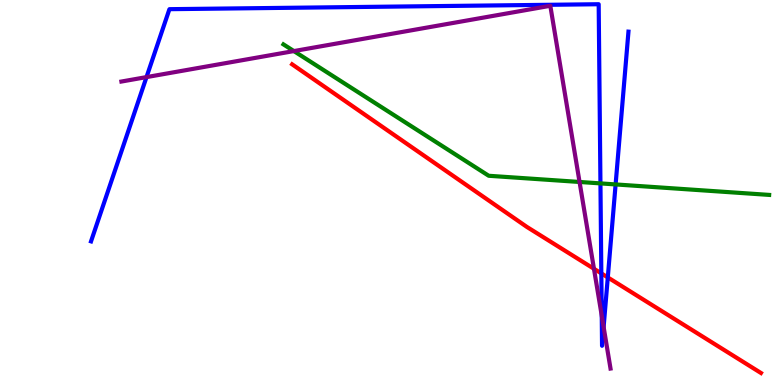[{'lines': ['blue', 'red'], 'intersections': [{'x': 7.76, 'y': 2.9}, {'x': 7.84, 'y': 2.79}]}, {'lines': ['green', 'red'], 'intersections': []}, {'lines': ['purple', 'red'], 'intersections': [{'x': 7.66, 'y': 3.02}]}, {'lines': ['blue', 'green'], 'intersections': [{'x': 7.75, 'y': 5.24}, {'x': 7.94, 'y': 5.21}]}, {'lines': ['blue', 'purple'], 'intersections': [{'x': 1.89, 'y': 8.0}, {'x': 7.76, 'y': 1.8}, {'x': 7.79, 'y': 1.51}]}, {'lines': ['green', 'purple'], 'intersections': [{'x': 3.79, 'y': 8.67}, {'x': 7.48, 'y': 5.27}]}]